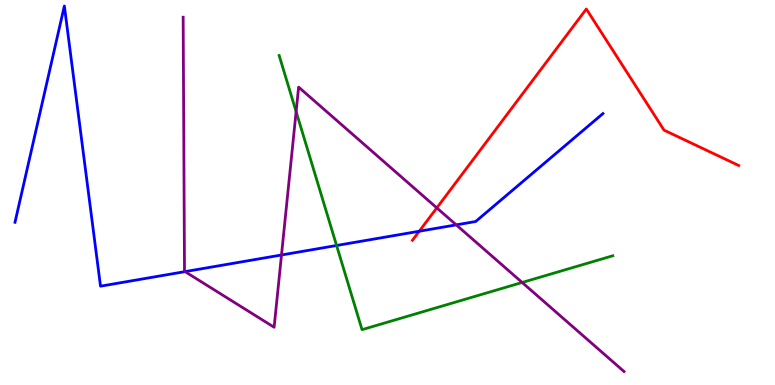[{'lines': ['blue', 'red'], 'intersections': [{'x': 5.41, 'y': 3.99}]}, {'lines': ['green', 'red'], 'intersections': []}, {'lines': ['purple', 'red'], 'intersections': [{'x': 5.64, 'y': 4.6}]}, {'lines': ['blue', 'green'], 'intersections': [{'x': 4.34, 'y': 3.62}]}, {'lines': ['blue', 'purple'], 'intersections': [{'x': 2.39, 'y': 2.94}, {'x': 3.63, 'y': 3.38}, {'x': 5.89, 'y': 4.16}]}, {'lines': ['green', 'purple'], 'intersections': [{'x': 3.82, 'y': 7.1}, {'x': 6.74, 'y': 2.66}]}]